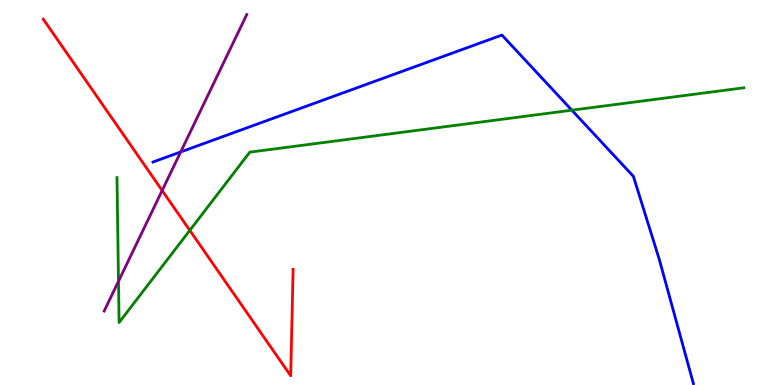[{'lines': ['blue', 'red'], 'intersections': []}, {'lines': ['green', 'red'], 'intersections': [{'x': 2.45, 'y': 4.02}]}, {'lines': ['purple', 'red'], 'intersections': [{'x': 2.09, 'y': 5.05}]}, {'lines': ['blue', 'green'], 'intersections': [{'x': 7.38, 'y': 7.14}]}, {'lines': ['blue', 'purple'], 'intersections': [{'x': 2.33, 'y': 6.05}]}, {'lines': ['green', 'purple'], 'intersections': [{'x': 1.53, 'y': 2.69}]}]